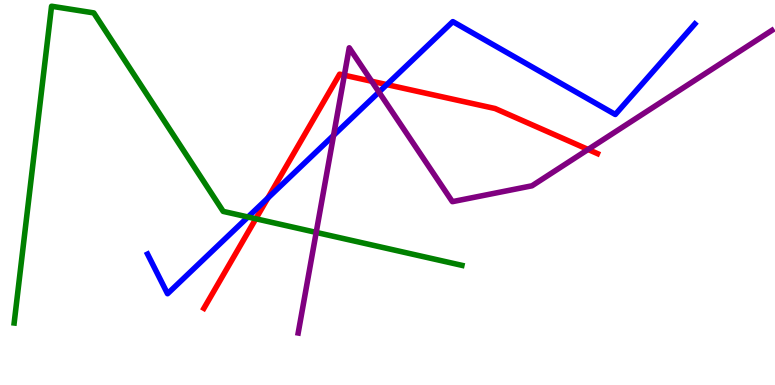[{'lines': ['blue', 'red'], 'intersections': [{'x': 3.46, 'y': 4.86}, {'x': 4.99, 'y': 7.8}]}, {'lines': ['green', 'red'], 'intersections': [{'x': 3.3, 'y': 4.32}]}, {'lines': ['purple', 'red'], 'intersections': [{'x': 4.44, 'y': 8.05}, {'x': 4.8, 'y': 7.89}, {'x': 7.59, 'y': 6.12}]}, {'lines': ['blue', 'green'], 'intersections': [{'x': 3.2, 'y': 4.36}]}, {'lines': ['blue', 'purple'], 'intersections': [{'x': 4.3, 'y': 6.48}, {'x': 4.89, 'y': 7.61}]}, {'lines': ['green', 'purple'], 'intersections': [{'x': 4.08, 'y': 3.96}]}]